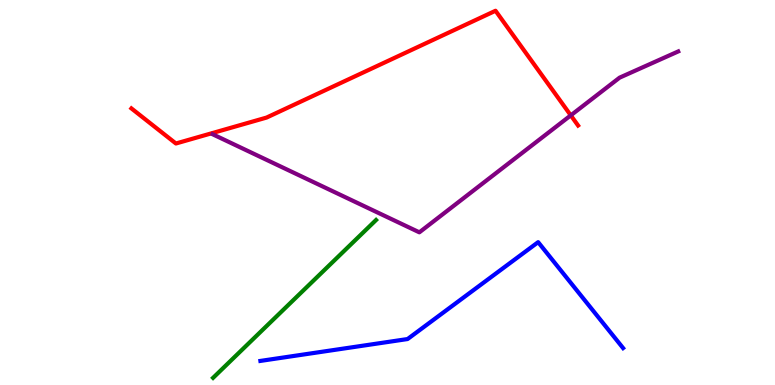[{'lines': ['blue', 'red'], 'intersections': []}, {'lines': ['green', 'red'], 'intersections': []}, {'lines': ['purple', 'red'], 'intersections': [{'x': 7.36, 'y': 7.0}]}, {'lines': ['blue', 'green'], 'intersections': []}, {'lines': ['blue', 'purple'], 'intersections': []}, {'lines': ['green', 'purple'], 'intersections': []}]